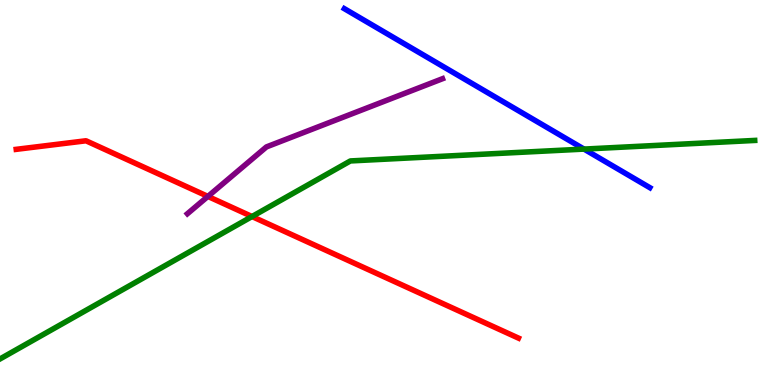[{'lines': ['blue', 'red'], 'intersections': []}, {'lines': ['green', 'red'], 'intersections': [{'x': 3.25, 'y': 4.38}]}, {'lines': ['purple', 'red'], 'intersections': [{'x': 2.68, 'y': 4.9}]}, {'lines': ['blue', 'green'], 'intersections': [{'x': 7.54, 'y': 6.13}]}, {'lines': ['blue', 'purple'], 'intersections': []}, {'lines': ['green', 'purple'], 'intersections': []}]